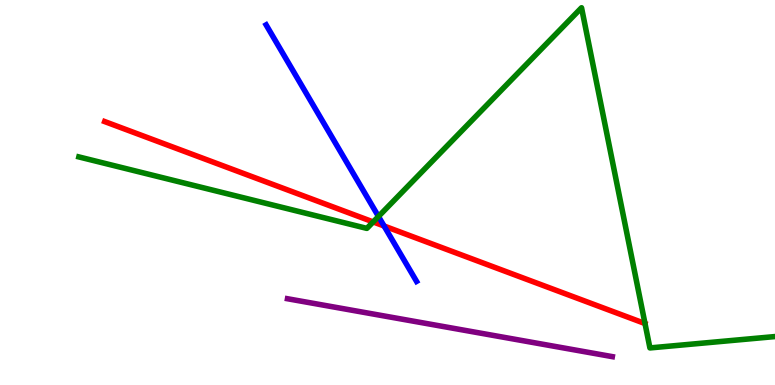[{'lines': ['blue', 'red'], 'intersections': [{'x': 4.96, 'y': 4.13}]}, {'lines': ['green', 'red'], 'intersections': [{'x': 4.81, 'y': 4.24}]}, {'lines': ['purple', 'red'], 'intersections': []}, {'lines': ['blue', 'green'], 'intersections': [{'x': 4.88, 'y': 4.38}]}, {'lines': ['blue', 'purple'], 'intersections': []}, {'lines': ['green', 'purple'], 'intersections': []}]